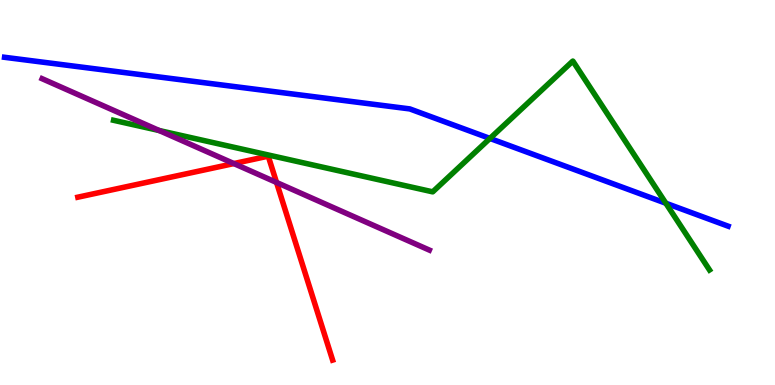[{'lines': ['blue', 'red'], 'intersections': []}, {'lines': ['green', 'red'], 'intersections': []}, {'lines': ['purple', 'red'], 'intersections': [{'x': 3.02, 'y': 5.75}, {'x': 3.57, 'y': 5.26}]}, {'lines': ['blue', 'green'], 'intersections': [{'x': 6.32, 'y': 6.4}, {'x': 8.59, 'y': 4.72}]}, {'lines': ['blue', 'purple'], 'intersections': []}, {'lines': ['green', 'purple'], 'intersections': [{'x': 2.05, 'y': 6.61}]}]